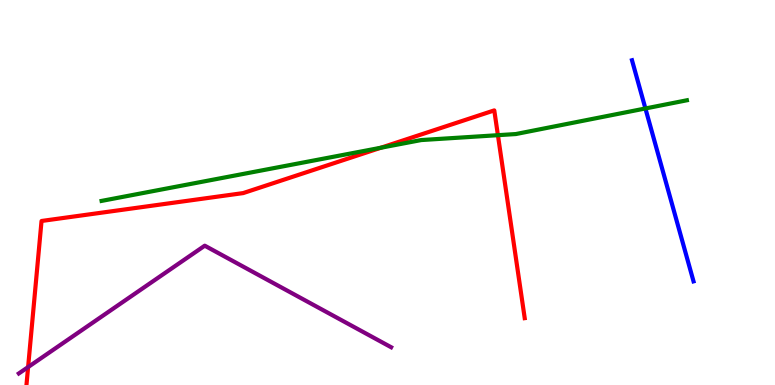[{'lines': ['blue', 'red'], 'intersections': []}, {'lines': ['green', 'red'], 'intersections': [{'x': 4.91, 'y': 6.16}, {'x': 6.42, 'y': 6.49}]}, {'lines': ['purple', 'red'], 'intersections': [{'x': 0.363, 'y': 0.466}]}, {'lines': ['blue', 'green'], 'intersections': [{'x': 8.33, 'y': 7.18}]}, {'lines': ['blue', 'purple'], 'intersections': []}, {'lines': ['green', 'purple'], 'intersections': []}]